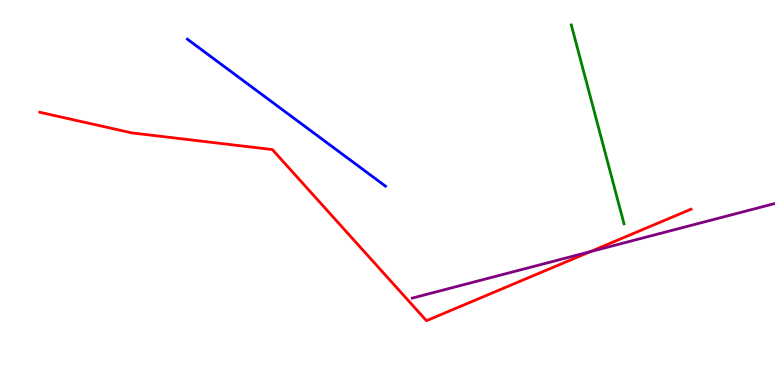[{'lines': ['blue', 'red'], 'intersections': []}, {'lines': ['green', 'red'], 'intersections': []}, {'lines': ['purple', 'red'], 'intersections': [{'x': 7.62, 'y': 3.46}]}, {'lines': ['blue', 'green'], 'intersections': []}, {'lines': ['blue', 'purple'], 'intersections': []}, {'lines': ['green', 'purple'], 'intersections': []}]